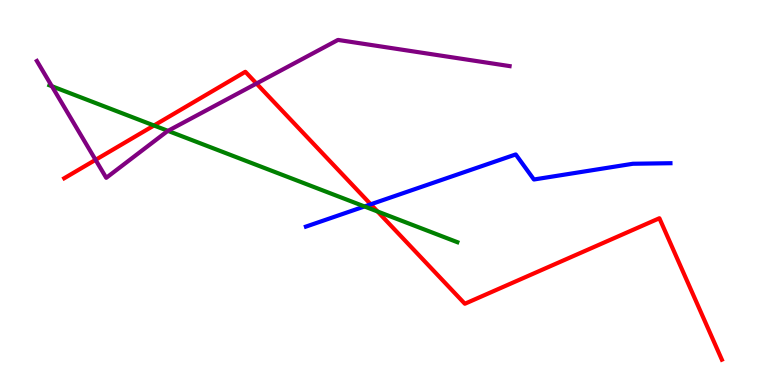[{'lines': ['blue', 'red'], 'intersections': [{'x': 4.78, 'y': 4.69}]}, {'lines': ['green', 'red'], 'intersections': [{'x': 1.99, 'y': 6.74}, {'x': 4.87, 'y': 4.51}]}, {'lines': ['purple', 'red'], 'intersections': [{'x': 1.23, 'y': 5.85}, {'x': 3.31, 'y': 7.83}]}, {'lines': ['blue', 'green'], 'intersections': [{'x': 4.7, 'y': 4.64}]}, {'lines': ['blue', 'purple'], 'intersections': []}, {'lines': ['green', 'purple'], 'intersections': [{'x': 0.669, 'y': 7.76}, {'x': 2.17, 'y': 6.6}]}]